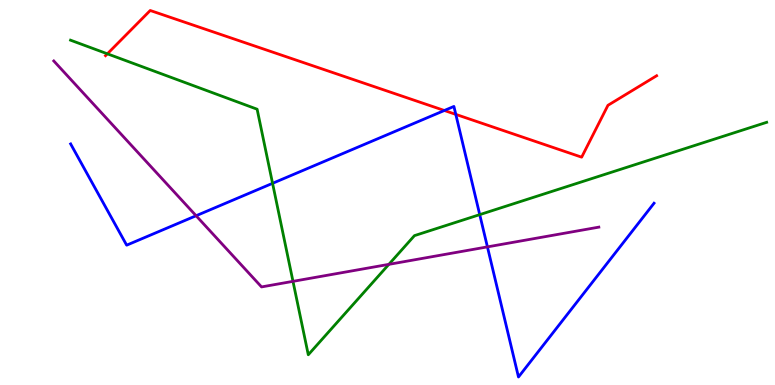[{'lines': ['blue', 'red'], 'intersections': [{'x': 5.73, 'y': 7.13}, {'x': 5.88, 'y': 7.03}]}, {'lines': ['green', 'red'], 'intersections': [{'x': 1.39, 'y': 8.6}]}, {'lines': ['purple', 'red'], 'intersections': []}, {'lines': ['blue', 'green'], 'intersections': [{'x': 3.52, 'y': 5.24}, {'x': 6.19, 'y': 4.43}]}, {'lines': ['blue', 'purple'], 'intersections': [{'x': 2.53, 'y': 4.4}, {'x': 6.29, 'y': 3.59}]}, {'lines': ['green', 'purple'], 'intersections': [{'x': 3.78, 'y': 2.69}, {'x': 5.02, 'y': 3.13}]}]